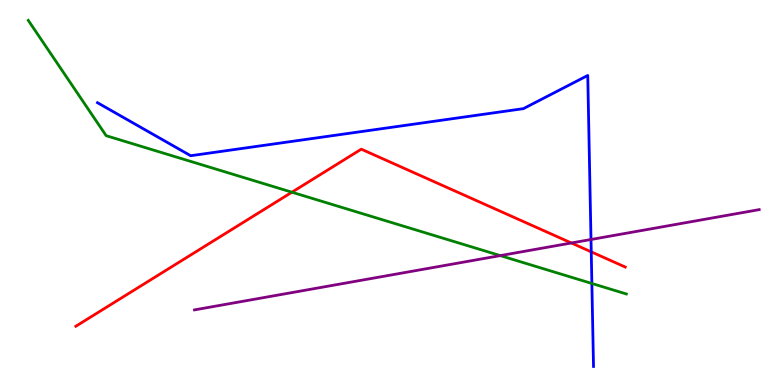[{'lines': ['blue', 'red'], 'intersections': [{'x': 7.63, 'y': 3.46}]}, {'lines': ['green', 'red'], 'intersections': [{'x': 3.77, 'y': 5.01}]}, {'lines': ['purple', 'red'], 'intersections': [{'x': 7.37, 'y': 3.69}]}, {'lines': ['blue', 'green'], 'intersections': [{'x': 7.64, 'y': 2.64}]}, {'lines': ['blue', 'purple'], 'intersections': [{'x': 7.63, 'y': 3.78}]}, {'lines': ['green', 'purple'], 'intersections': [{'x': 6.46, 'y': 3.36}]}]